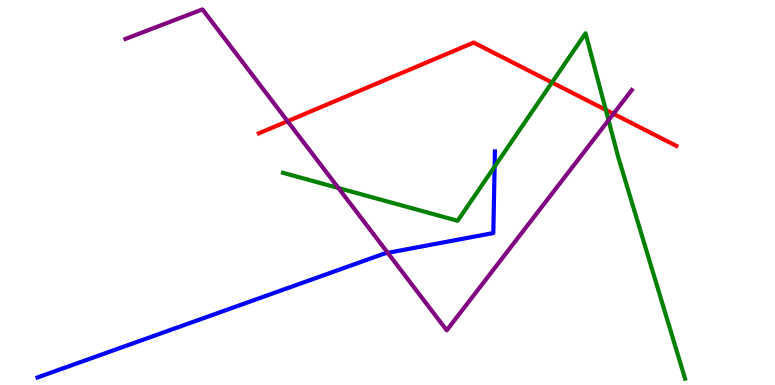[{'lines': ['blue', 'red'], 'intersections': []}, {'lines': ['green', 'red'], 'intersections': [{'x': 7.12, 'y': 7.86}, {'x': 7.82, 'y': 7.14}]}, {'lines': ['purple', 'red'], 'intersections': [{'x': 3.71, 'y': 6.85}, {'x': 7.92, 'y': 7.04}]}, {'lines': ['blue', 'green'], 'intersections': [{'x': 6.38, 'y': 5.67}]}, {'lines': ['blue', 'purple'], 'intersections': [{'x': 5.0, 'y': 3.43}]}, {'lines': ['green', 'purple'], 'intersections': [{'x': 4.37, 'y': 5.12}, {'x': 7.85, 'y': 6.88}]}]